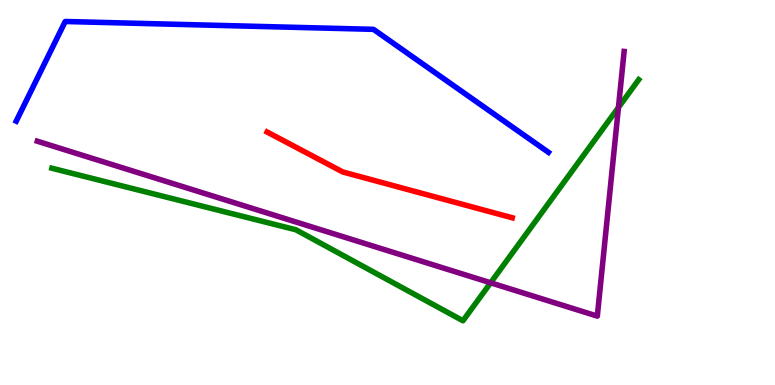[{'lines': ['blue', 'red'], 'intersections': []}, {'lines': ['green', 'red'], 'intersections': []}, {'lines': ['purple', 'red'], 'intersections': []}, {'lines': ['blue', 'green'], 'intersections': []}, {'lines': ['blue', 'purple'], 'intersections': []}, {'lines': ['green', 'purple'], 'intersections': [{'x': 6.33, 'y': 2.65}, {'x': 7.98, 'y': 7.21}]}]